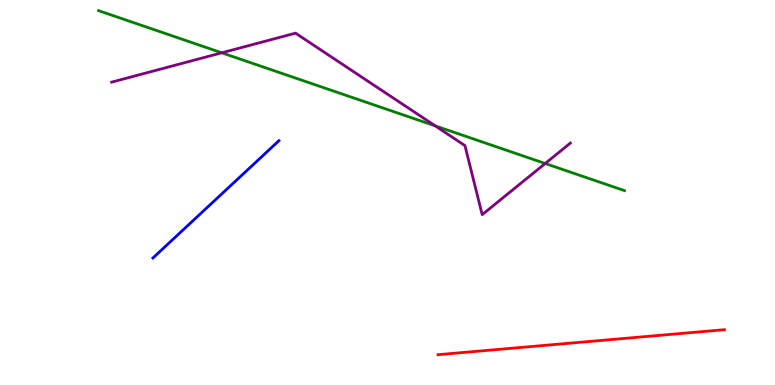[{'lines': ['blue', 'red'], 'intersections': []}, {'lines': ['green', 'red'], 'intersections': []}, {'lines': ['purple', 'red'], 'intersections': []}, {'lines': ['blue', 'green'], 'intersections': []}, {'lines': ['blue', 'purple'], 'intersections': []}, {'lines': ['green', 'purple'], 'intersections': [{'x': 2.86, 'y': 8.63}, {'x': 5.62, 'y': 6.73}, {'x': 7.03, 'y': 5.75}]}]